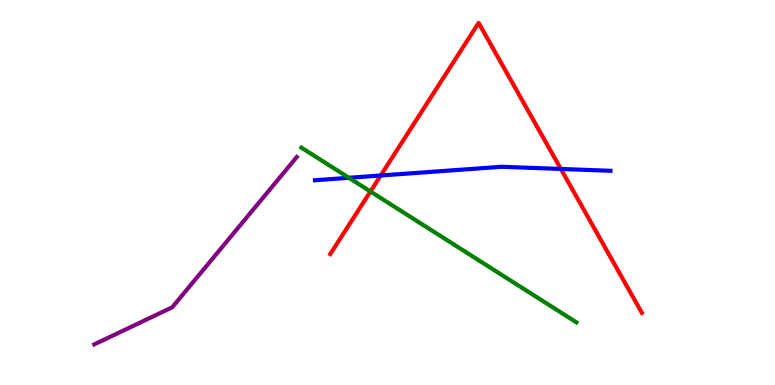[{'lines': ['blue', 'red'], 'intersections': [{'x': 4.91, 'y': 5.44}, {'x': 7.24, 'y': 5.61}]}, {'lines': ['green', 'red'], 'intersections': [{'x': 4.78, 'y': 5.03}]}, {'lines': ['purple', 'red'], 'intersections': []}, {'lines': ['blue', 'green'], 'intersections': [{'x': 4.5, 'y': 5.38}]}, {'lines': ['blue', 'purple'], 'intersections': []}, {'lines': ['green', 'purple'], 'intersections': []}]